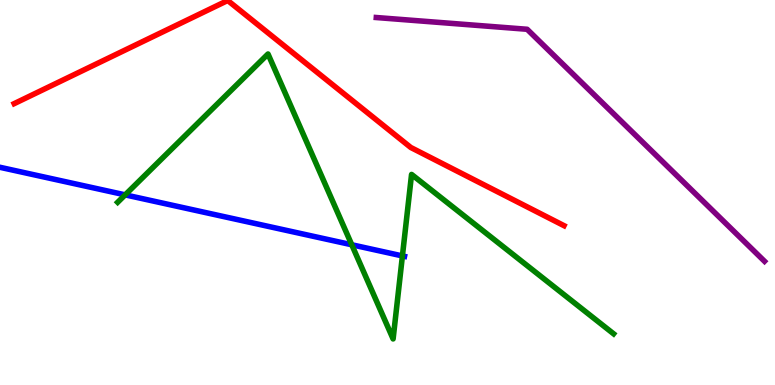[{'lines': ['blue', 'red'], 'intersections': []}, {'lines': ['green', 'red'], 'intersections': []}, {'lines': ['purple', 'red'], 'intersections': []}, {'lines': ['blue', 'green'], 'intersections': [{'x': 1.62, 'y': 4.94}, {'x': 4.54, 'y': 3.64}, {'x': 5.19, 'y': 3.35}]}, {'lines': ['blue', 'purple'], 'intersections': []}, {'lines': ['green', 'purple'], 'intersections': []}]